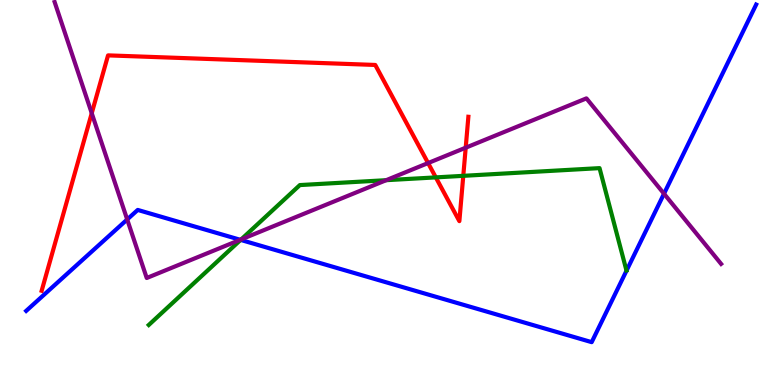[{'lines': ['blue', 'red'], 'intersections': []}, {'lines': ['green', 'red'], 'intersections': [{'x': 5.62, 'y': 5.39}, {'x': 5.98, 'y': 5.43}]}, {'lines': ['purple', 'red'], 'intersections': [{'x': 1.18, 'y': 7.06}, {'x': 5.52, 'y': 5.76}, {'x': 6.01, 'y': 6.16}]}, {'lines': ['blue', 'green'], 'intersections': [{'x': 3.11, 'y': 3.77}]}, {'lines': ['blue', 'purple'], 'intersections': [{'x': 1.64, 'y': 4.3}, {'x': 3.1, 'y': 3.77}, {'x': 8.57, 'y': 4.97}]}, {'lines': ['green', 'purple'], 'intersections': [{'x': 3.11, 'y': 3.78}, {'x': 4.98, 'y': 5.32}]}]